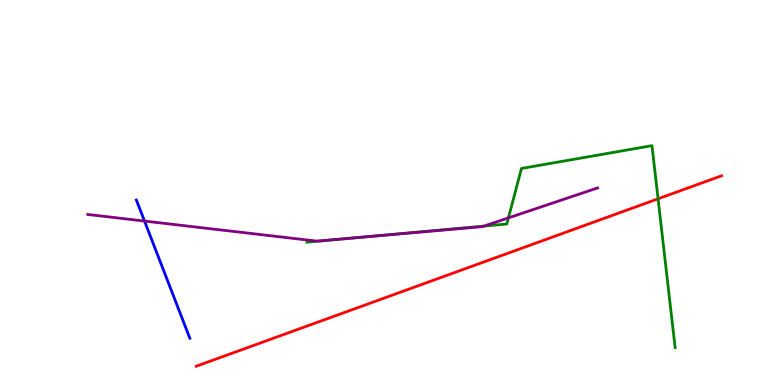[{'lines': ['blue', 'red'], 'intersections': []}, {'lines': ['green', 'red'], 'intersections': [{'x': 8.49, 'y': 4.84}]}, {'lines': ['purple', 'red'], 'intersections': []}, {'lines': ['blue', 'green'], 'intersections': []}, {'lines': ['blue', 'purple'], 'intersections': [{'x': 1.86, 'y': 4.26}]}, {'lines': ['green', 'purple'], 'intersections': [{'x': 4.63, 'y': 3.83}, {'x': 6.25, 'y': 4.13}, {'x': 6.56, 'y': 4.34}]}]